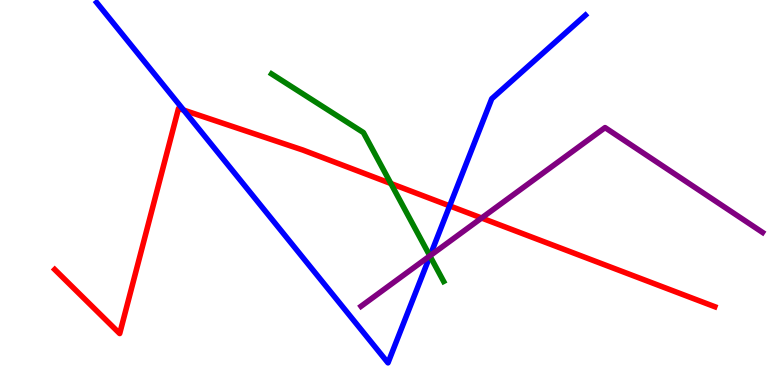[{'lines': ['blue', 'red'], 'intersections': [{'x': 2.37, 'y': 7.14}, {'x': 5.8, 'y': 4.65}]}, {'lines': ['green', 'red'], 'intersections': [{'x': 5.04, 'y': 5.23}]}, {'lines': ['purple', 'red'], 'intersections': [{'x': 6.21, 'y': 4.34}]}, {'lines': ['blue', 'green'], 'intersections': [{'x': 5.55, 'y': 3.35}]}, {'lines': ['blue', 'purple'], 'intersections': [{'x': 5.55, 'y': 3.36}]}, {'lines': ['green', 'purple'], 'intersections': [{'x': 5.55, 'y': 3.35}]}]